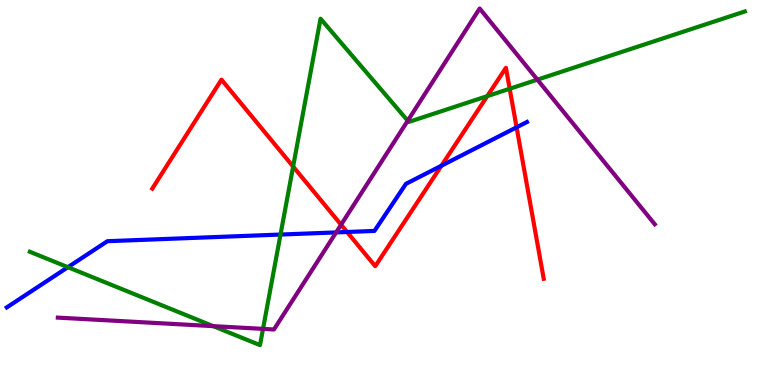[{'lines': ['blue', 'red'], 'intersections': [{'x': 4.48, 'y': 3.97}, {'x': 5.7, 'y': 5.7}, {'x': 6.67, 'y': 6.69}]}, {'lines': ['green', 'red'], 'intersections': [{'x': 3.78, 'y': 5.67}, {'x': 6.29, 'y': 7.5}, {'x': 6.58, 'y': 7.69}]}, {'lines': ['purple', 'red'], 'intersections': [{'x': 4.4, 'y': 4.16}]}, {'lines': ['blue', 'green'], 'intersections': [{'x': 0.876, 'y': 3.06}, {'x': 3.62, 'y': 3.91}]}, {'lines': ['blue', 'purple'], 'intersections': [{'x': 4.34, 'y': 3.96}]}, {'lines': ['green', 'purple'], 'intersections': [{'x': 2.75, 'y': 1.53}, {'x': 3.39, 'y': 1.46}, {'x': 5.26, 'y': 6.86}, {'x': 6.93, 'y': 7.93}]}]